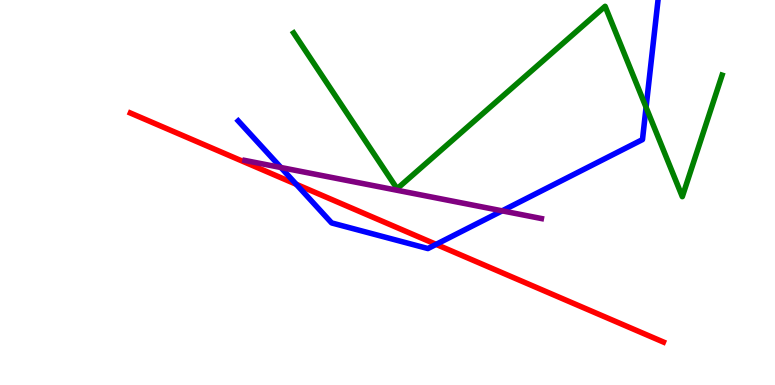[{'lines': ['blue', 'red'], 'intersections': [{'x': 3.82, 'y': 5.21}, {'x': 5.63, 'y': 3.65}]}, {'lines': ['green', 'red'], 'intersections': []}, {'lines': ['purple', 'red'], 'intersections': []}, {'lines': ['blue', 'green'], 'intersections': [{'x': 8.34, 'y': 7.21}]}, {'lines': ['blue', 'purple'], 'intersections': [{'x': 3.62, 'y': 5.65}, {'x': 6.48, 'y': 4.52}]}, {'lines': ['green', 'purple'], 'intersections': []}]